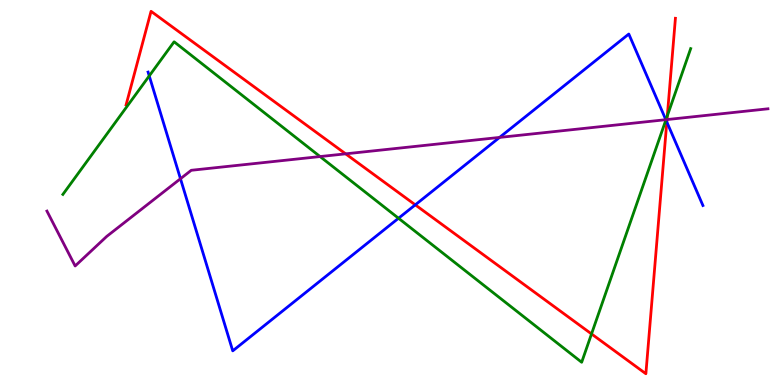[{'lines': ['blue', 'red'], 'intersections': [{'x': 5.36, 'y': 4.68}, {'x': 8.6, 'y': 6.83}]}, {'lines': ['green', 'red'], 'intersections': [{'x': 7.63, 'y': 1.33}, {'x': 8.61, 'y': 6.99}]}, {'lines': ['purple', 'red'], 'intersections': [{'x': 4.46, 'y': 6.0}, {'x': 8.61, 'y': 6.89}]}, {'lines': ['blue', 'green'], 'intersections': [{'x': 1.93, 'y': 8.03}, {'x': 5.14, 'y': 4.33}, {'x': 8.59, 'y': 6.89}]}, {'lines': ['blue', 'purple'], 'intersections': [{'x': 2.33, 'y': 5.36}, {'x': 6.45, 'y': 6.43}, {'x': 8.59, 'y': 6.89}]}, {'lines': ['green', 'purple'], 'intersections': [{'x': 4.13, 'y': 5.93}, {'x': 8.59, 'y': 6.89}]}]